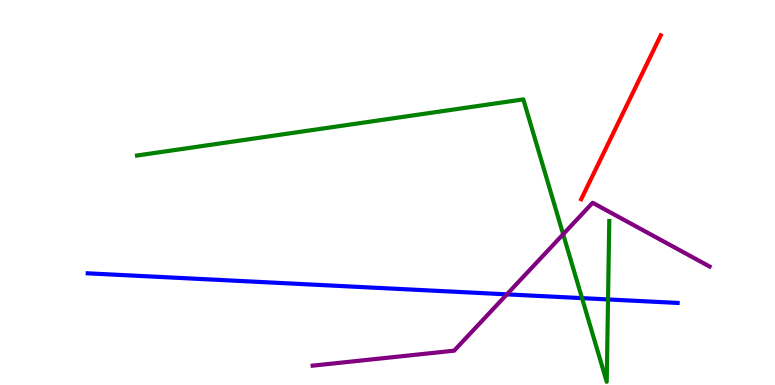[{'lines': ['blue', 'red'], 'intersections': []}, {'lines': ['green', 'red'], 'intersections': []}, {'lines': ['purple', 'red'], 'intersections': []}, {'lines': ['blue', 'green'], 'intersections': [{'x': 7.51, 'y': 2.26}, {'x': 7.85, 'y': 2.22}]}, {'lines': ['blue', 'purple'], 'intersections': [{'x': 6.54, 'y': 2.35}]}, {'lines': ['green', 'purple'], 'intersections': [{'x': 7.27, 'y': 3.92}]}]